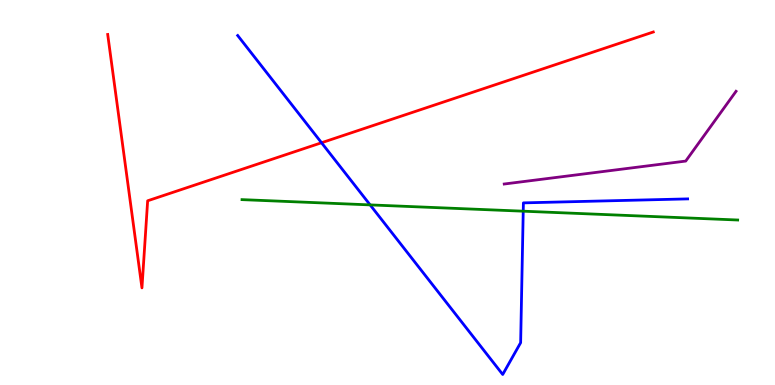[{'lines': ['blue', 'red'], 'intersections': [{'x': 4.15, 'y': 6.29}]}, {'lines': ['green', 'red'], 'intersections': []}, {'lines': ['purple', 'red'], 'intersections': []}, {'lines': ['blue', 'green'], 'intersections': [{'x': 4.78, 'y': 4.68}, {'x': 6.75, 'y': 4.51}]}, {'lines': ['blue', 'purple'], 'intersections': []}, {'lines': ['green', 'purple'], 'intersections': []}]